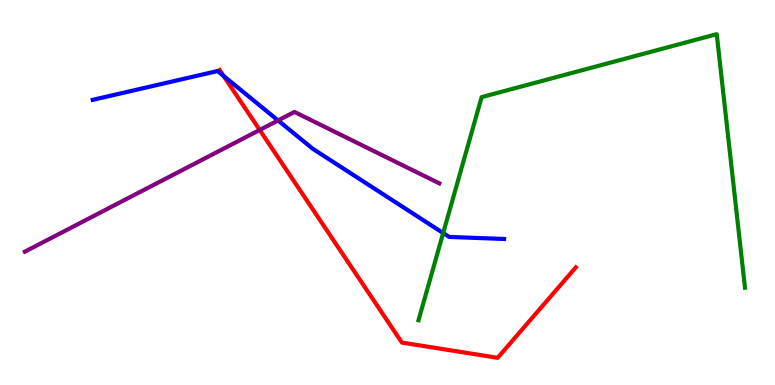[{'lines': ['blue', 'red'], 'intersections': [{'x': 2.88, 'y': 8.03}]}, {'lines': ['green', 'red'], 'intersections': []}, {'lines': ['purple', 'red'], 'intersections': [{'x': 3.35, 'y': 6.62}]}, {'lines': ['blue', 'green'], 'intersections': [{'x': 5.72, 'y': 3.95}]}, {'lines': ['blue', 'purple'], 'intersections': [{'x': 3.59, 'y': 6.87}]}, {'lines': ['green', 'purple'], 'intersections': []}]